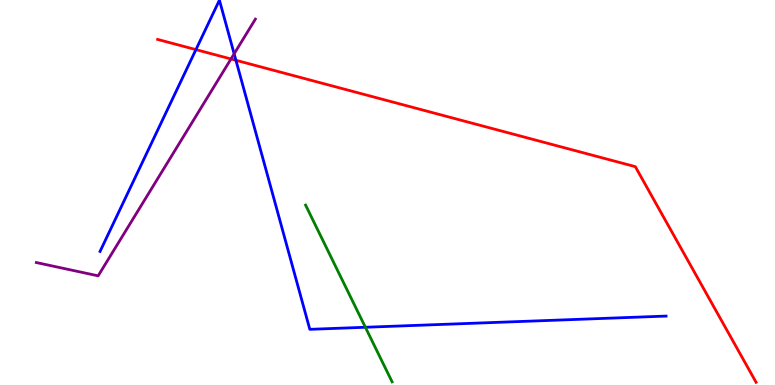[{'lines': ['blue', 'red'], 'intersections': [{'x': 2.53, 'y': 8.71}, {'x': 3.04, 'y': 8.43}]}, {'lines': ['green', 'red'], 'intersections': []}, {'lines': ['purple', 'red'], 'intersections': [{'x': 2.98, 'y': 8.47}]}, {'lines': ['blue', 'green'], 'intersections': [{'x': 4.71, 'y': 1.5}]}, {'lines': ['blue', 'purple'], 'intersections': [{'x': 3.02, 'y': 8.6}]}, {'lines': ['green', 'purple'], 'intersections': []}]